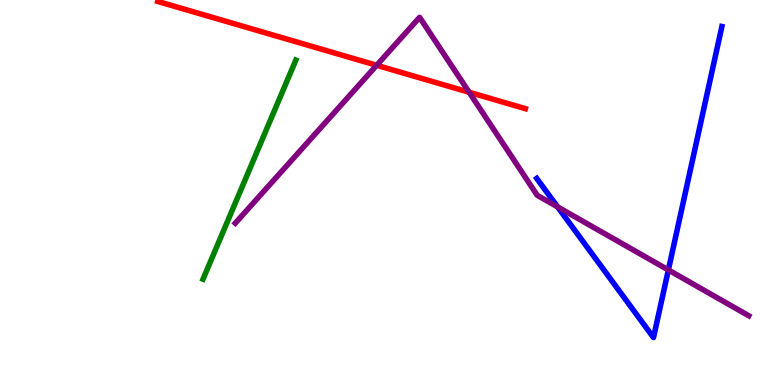[{'lines': ['blue', 'red'], 'intersections': []}, {'lines': ['green', 'red'], 'intersections': []}, {'lines': ['purple', 'red'], 'intersections': [{'x': 4.86, 'y': 8.3}, {'x': 6.05, 'y': 7.6}]}, {'lines': ['blue', 'green'], 'intersections': []}, {'lines': ['blue', 'purple'], 'intersections': [{'x': 7.2, 'y': 4.63}, {'x': 8.62, 'y': 2.99}]}, {'lines': ['green', 'purple'], 'intersections': []}]